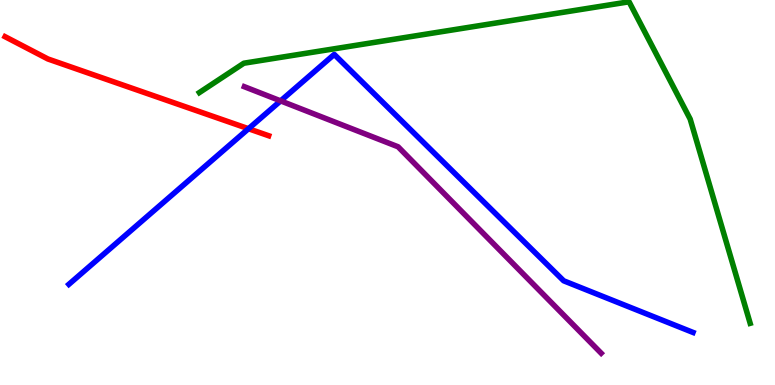[{'lines': ['blue', 'red'], 'intersections': [{'x': 3.21, 'y': 6.66}]}, {'lines': ['green', 'red'], 'intersections': []}, {'lines': ['purple', 'red'], 'intersections': []}, {'lines': ['blue', 'green'], 'intersections': []}, {'lines': ['blue', 'purple'], 'intersections': [{'x': 3.62, 'y': 7.38}]}, {'lines': ['green', 'purple'], 'intersections': []}]